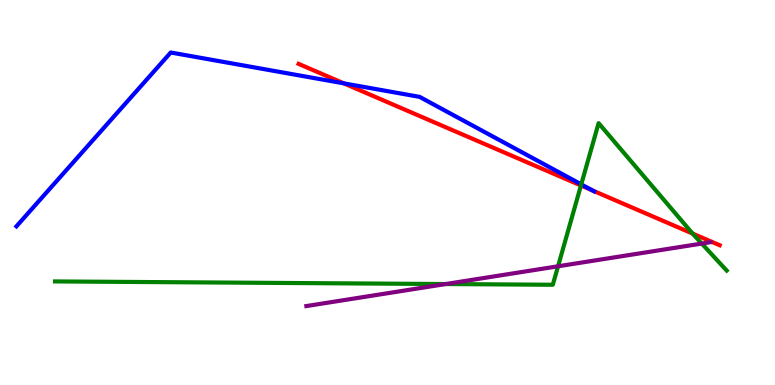[{'lines': ['blue', 'red'], 'intersections': [{'x': 4.44, 'y': 7.83}, {'x': 7.65, 'y': 5.05}]}, {'lines': ['green', 'red'], 'intersections': [{'x': 7.5, 'y': 5.18}, {'x': 8.94, 'y': 3.93}]}, {'lines': ['purple', 'red'], 'intersections': []}, {'lines': ['blue', 'green'], 'intersections': [{'x': 7.5, 'y': 5.21}]}, {'lines': ['blue', 'purple'], 'intersections': []}, {'lines': ['green', 'purple'], 'intersections': [{'x': 5.75, 'y': 2.62}, {'x': 7.2, 'y': 3.08}, {'x': 9.06, 'y': 3.67}]}]